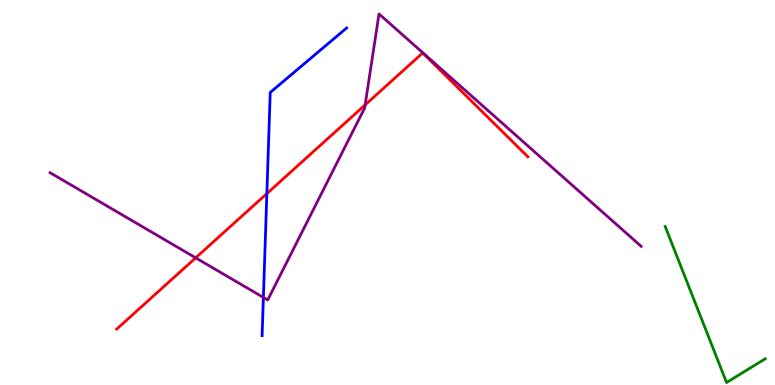[{'lines': ['blue', 'red'], 'intersections': [{'x': 3.44, 'y': 4.97}]}, {'lines': ['green', 'red'], 'intersections': []}, {'lines': ['purple', 'red'], 'intersections': [{'x': 2.52, 'y': 3.3}, {'x': 4.71, 'y': 7.28}]}, {'lines': ['blue', 'green'], 'intersections': []}, {'lines': ['blue', 'purple'], 'intersections': [{'x': 3.4, 'y': 2.27}]}, {'lines': ['green', 'purple'], 'intersections': []}]